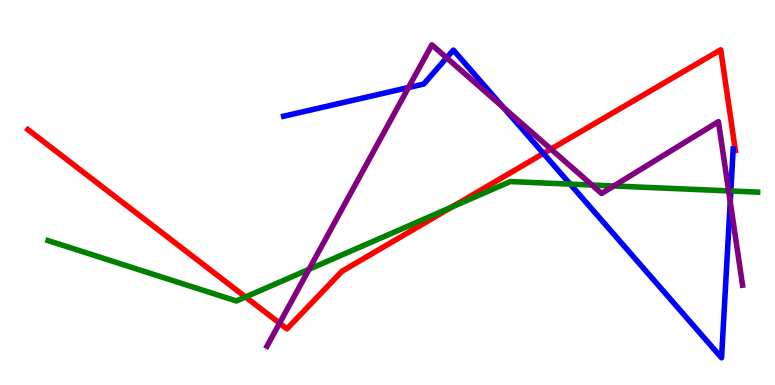[{'lines': ['blue', 'red'], 'intersections': [{'x': 7.01, 'y': 6.01}]}, {'lines': ['green', 'red'], 'intersections': [{'x': 3.17, 'y': 2.29}, {'x': 5.83, 'y': 4.62}]}, {'lines': ['purple', 'red'], 'intersections': [{'x': 3.61, 'y': 1.61}, {'x': 7.11, 'y': 6.13}]}, {'lines': ['blue', 'green'], 'intersections': [{'x': 7.36, 'y': 5.22}, {'x': 9.43, 'y': 5.04}]}, {'lines': ['blue', 'purple'], 'intersections': [{'x': 5.27, 'y': 7.73}, {'x': 5.76, 'y': 8.5}, {'x': 6.5, 'y': 7.21}, {'x': 9.42, 'y': 4.76}]}, {'lines': ['green', 'purple'], 'intersections': [{'x': 3.99, 'y': 3.01}, {'x': 7.64, 'y': 5.19}, {'x': 7.92, 'y': 5.17}, {'x': 9.4, 'y': 5.04}]}]